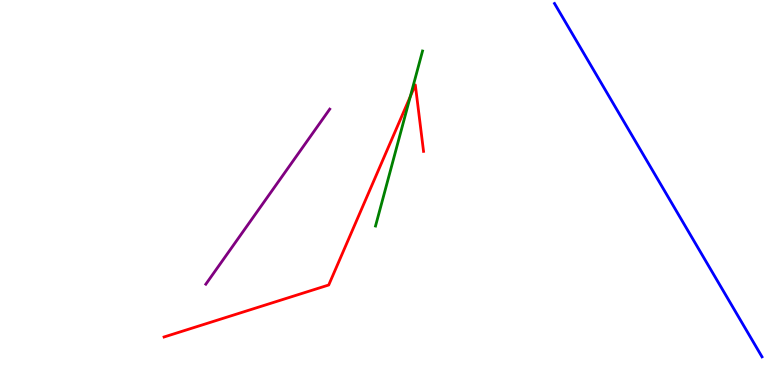[{'lines': ['blue', 'red'], 'intersections': []}, {'lines': ['green', 'red'], 'intersections': [{'x': 5.29, 'y': 7.49}]}, {'lines': ['purple', 'red'], 'intersections': []}, {'lines': ['blue', 'green'], 'intersections': []}, {'lines': ['blue', 'purple'], 'intersections': []}, {'lines': ['green', 'purple'], 'intersections': []}]